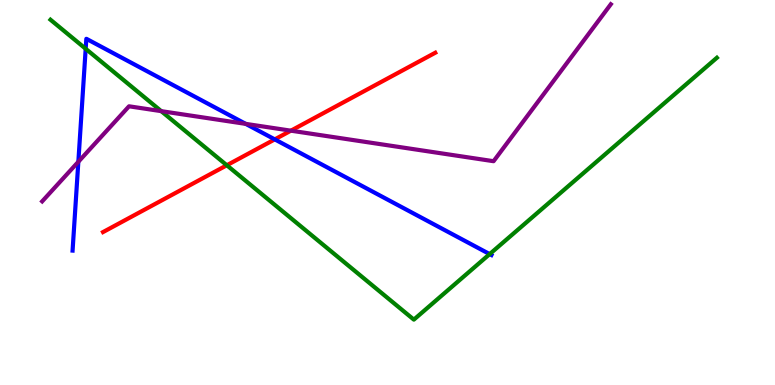[{'lines': ['blue', 'red'], 'intersections': [{'x': 3.55, 'y': 6.38}]}, {'lines': ['green', 'red'], 'intersections': [{'x': 2.93, 'y': 5.71}]}, {'lines': ['purple', 'red'], 'intersections': [{'x': 3.75, 'y': 6.61}]}, {'lines': ['blue', 'green'], 'intersections': [{'x': 1.11, 'y': 8.73}, {'x': 6.32, 'y': 3.4}]}, {'lines': ['blue', 'purple'], 'intersections': [{'x': 1.01, 'y': 5.8}, {'x': 3.17, 'y': 6.78}]}, {'lines': ['green', 'purple'], 'intersections': [{'x': 2.08, 'y': 7.11}]}]